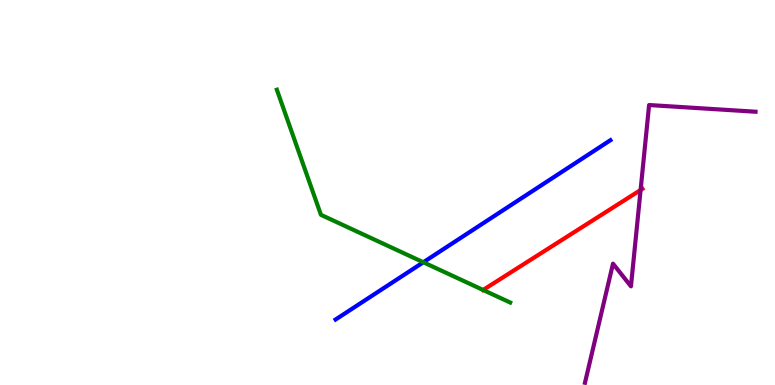[{'lines': ['blue', 'red'], 'intersections': []}, {'lines': ['green', 'red'], 'intersections': [{'x': 6.23, 'y': 2.47}]}, {'lines': ['purple', 'red'], 'intersections': [{'x': 8.27, 'y': 5.06}]}, {'lines': ['blue', 'green'], 'intersections': [{'x': 5.46, 'y': 3.19}]}, {'lines': ['blue', 'purple'], 'intersections': []}, {'lines': ['green', 'purple'], 'intersections': []}]